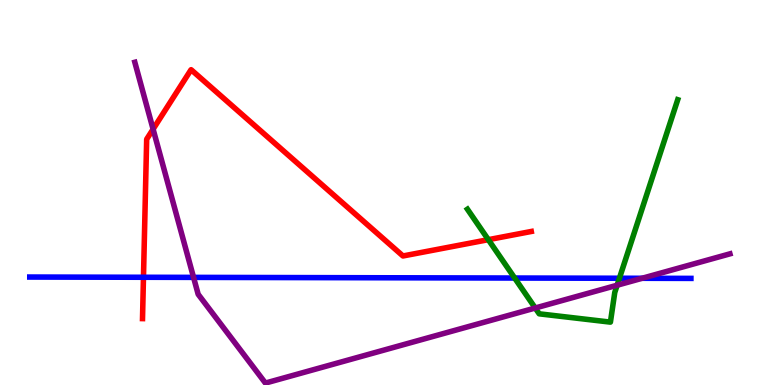[{'lines': ['blue', 'red'], 'intersections': [{'x': 1.85, 'y': 2.8}]}, {'lines': ['green', 'red'], 'intersections': [{'x': 6.3, 'y': 3.77}]}, {'lines': ['purple', 'red'], 'intersections': [{'x': 1.98, 'y': 6.64}]}, {'lines': ['blue', 'green'], 'intersections': [{'x': 6.64, 'y': 2.78}, {'x': 7.99, 'y': 2.77}]}, {'lines': ['blue', 'purple'], 'intersections': [{'x': 2.5, 'y': 2.8}, {'x': 8.28, 'y': 2.77}]}, {'lines': ['green', 'purple'], 'intersections': [{'x': 6.91, 'y': 2.0}, {'x': 7.96, 'y': 2.59}]}]